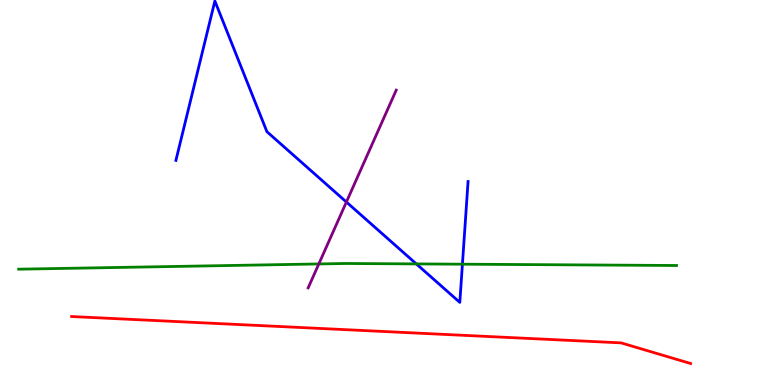[{'lines': ['blue', 'red'], 'intersections': []}, {'lines': ['green', 'red'], 'intersections': []}, {'lines': ['purple', 'red'], 'intersections': []}, {'lines': ['blue', 'green'], 'intersections': [{'x': 5.37, 'y': 3.15}, {'x': 5.97, 'y': 3.14}]}, {'lines': ['blue', 'purple'], 'intersections': [{'x': 4.47, 'y': 4.75}]}, {'lines': ['green', 'purple'], 'intersections': [{'x': 4.11, 'y': 3.14}]}]